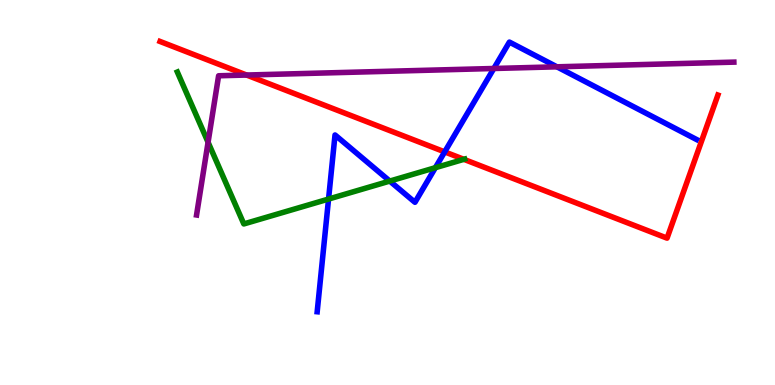[{'lines': ['blue', 'red'], 'intersections': [{'x': 5.74, 'y': 6.05}]}, {'lines': ['green', 'red'], 'intersections': [{'x': 5.99, 'y': 5.86}]}, {'lines': ['purple', 'red'], 'intersections': [{'x': 3.18, 'y': 8.05}]}, {'lines': ['blue', 'green'], 'intersections': [{'x': 4.24, 'y': 4.83}, {'x': 5.03, 'y': 5.3}, {'x': 5.62, 'y': 5.64}]}, {'lines': ['blue', 'purple'], 'intersections': [{'x': 6.37, 'y': 8.22}, {'x': 7.19, 'y': 8.26}]}, {'lines': ['green', 'purple'], 'intersections': [{'x': 2.68, 'y': 6.31}]}]